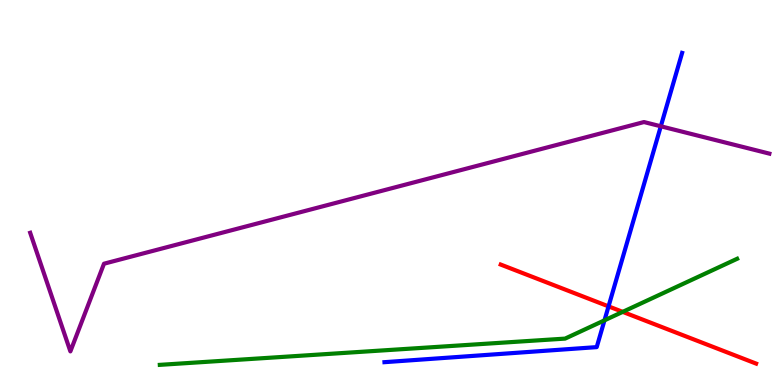[{'lines': ['blue', 'red'], 'intersections': [{'x': 7.85, 'y': 2.04}]}, {'lines': ['green', 'red'], 'intersections': [{'x': 8.04, 'y': 1.9}]}, {'lines': ['purple', 'red'], 'intersections': []}, {'lines': ['blue', 'green'], 'intersections': [{'x': 7.8, 'y': 1.68}]}, {'lines': ['blue', 'purple'], 'intersections': [{'x': 8.53, 'y': 6.72}]}, {'lines': ['green', 'purple'], 'intersections': []}]